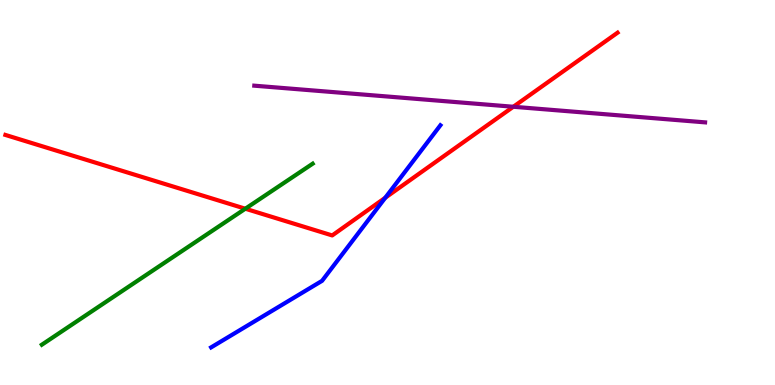[{'lines': ['blue', 'red'], 'intersections': [{'x': 4.97, 'y': 4.86}]}, {'lines': ['green', 'red'], 'intersections': [{'x': 3.17, 'y': 4.58}]}, {'lines': ['purple', 'red'], 'intersections': [{'x': 6.62, 'y': 7.23}]}, {'lines': ['blue', 'green'], 'intersections': []}, {'lines': ['blue', 'purple'], 'intersections': []}, {'lines': ['green', 'purple'], 'intersections': []}]